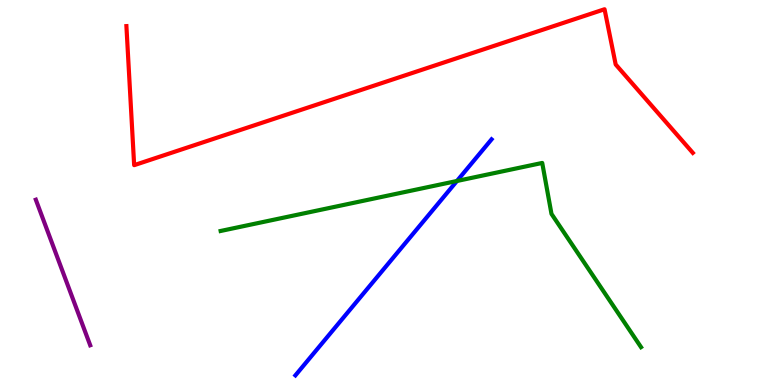[{'lines': ['blue', 'red'], 'intersections': []}, {'lines': ['green', 'red'], 'intersections': []}, {'lines': ['purple', 'red'], 'intersections': []}, {'lines': ['blue', 'green'], 'intersections': [{'x': 5.9, 'y': 5.3}]}, {'lines': ['blue', 'purple'], 'intersections': []}, {'lines': ['green', 'purple'], 'intersections': []}]